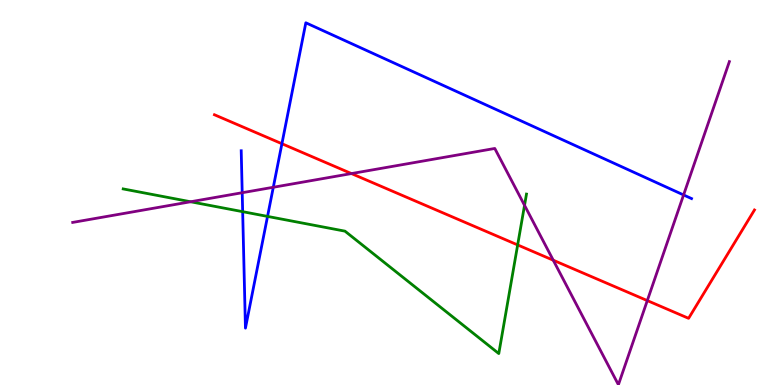[{'lines': ['blue', 'red'], 'intersections': [{'x': 3.64, 'y': 6.27}]}, {'lines': ['green', 'red'], 'intersections': [{'x': 6.68, 'y': 3.64}]}, {'lines': ['purple', 'red'], 'intersections': [{'x': 4.53, 'y': 5.49}, {'x': 7.14, 'y': 3.24}, {'x': 8.35, 'y': 2.19}]}, {'lines': ['blue', 'green'], 'intersections': [{'x': 3.13, 'y': 4.5}, {'x': 3.45, 'y': 4.38}]}, {'lines': ['blue', 'purple'], 'intersections': [{'x': 3.13, 'y': 4.99}, {'x': 3.53, 'y': 5.14}, {'x': 8.82, 'y': 4.94}]}, {'lines': ['green', 'purple'], 'intersections': [{'x': 2.46, 'y': 4.76}, {'x': 6.77, 'y': 4.67}]}]